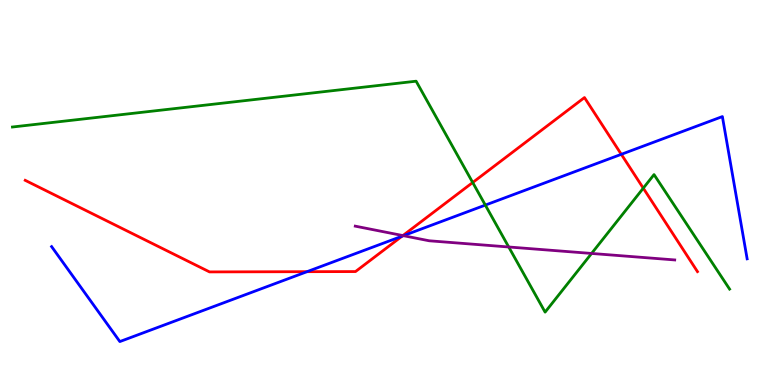[{'lines': ['blue', 'red'], 'intersections': [{'x': 3.96, 'y': 2.94}, {'x': 5.19, 'y': 3.87}, {'x': 8.02, 'y': 5.99}]}, {'lines': ['green', 'red'], 'intersections': [{'x': 6.1, 'y': 5.26}, {'x': 8.3, 'y': 5.11}]}, {'lines': ['purple', 'red'], 'intersections': [{'x': 5.2, 'y': 3.88}]}, {'lines': ['blue', 'green'], 'intersections': [{'x': 6.26, 'y': 4.67}]}, {'lines': ['blue', 'purple'], 'intersections': [{'x': 5.21, 'y': 3.88}]}, {'lines': ['green', 'purple'], 'intersections': [{'x': 6.56, 'y': 3.58}, {'x': 7.63, 'y': 3.42}]}]